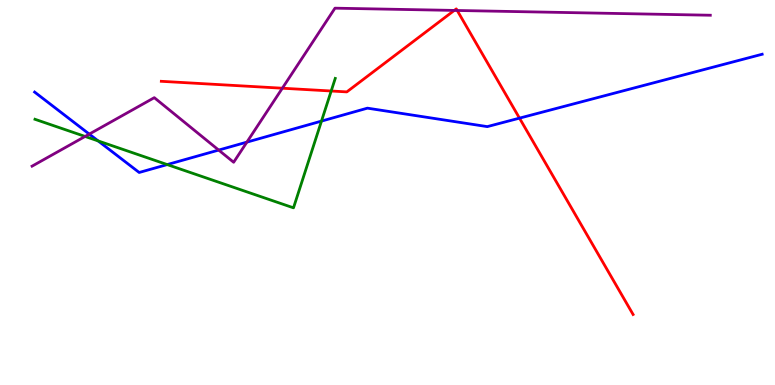[{'lines': ['blue', 'red'], 'intersections': [{'x': 6.7, 'y': 6.93}]}, {'lines': ['green', 'red'], 'intersections': [{'x': 4.27, 'y': 7.64}]}, {'lines': ['purple', 'red'], 'intersections': [{'x': 3.64, 'y': 7.71}, {'x': 5.86, 'y': 9.73}, {'x': 5.9, 'y': 9.73}]}, {'lines': ['blue', 'green'], 'intersections': [{'x': 1.27, 'y': 6.34}, {'x': 2.16, 'y': 5.73}, {'x': 4.15, 'y': 6.85}]}, {'lines': ['blue', 'purple'], 'intersections': [{'x': 1.15, 'y': 6.52}, {'x': 2.82, 'y': 6.1}, {'x': 3.19, 'y': 6.31}]}, {'lines': ['green', 'purple'], 'intersections': [{'x': 1.1, 'y': 6.46}]}]